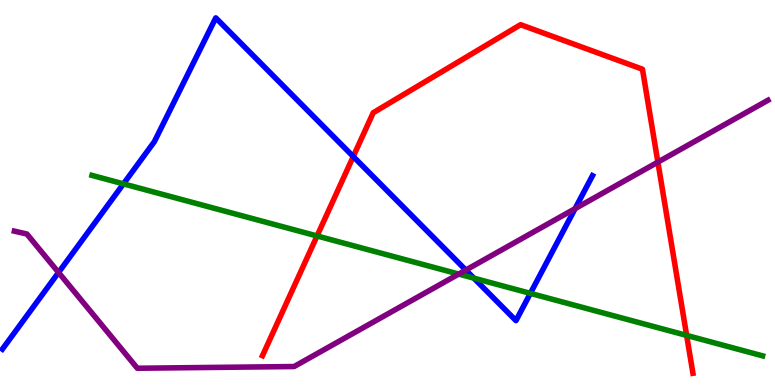[{'lines': ['blue', 'red'], 'intersections': [{'x': 4.56, 'y': 5.93}]}, {'lines': ['green', 'red'], 'intersections': [{'x': 4.09, 'y': 3.87}, {'x': 8.86, 'y': 1.29}]}, {'lines': ['purple', 'red'], 'intersections': [{'x': 8.49, 'y': 5.79}]}, {'lines': ['blue', 'green'], 'intersections': [{'x': 1.59, 'y': 5.22}, {'x': 6.11, 'y': 2.78}, {'x': 6.84, 'y': 2.38}]}, {'lines': ['blue', 'purple'], 'intersections': [{'x': 0.755, 'y': 2.92}, {'x': 6.01, 'y': 2.99}, {'x': 7.42, 'y': 4.58}]}, {'lines': ['green', 'purple'], 'intersections': [{'x': 5.92, 'y': 2.88}]}]